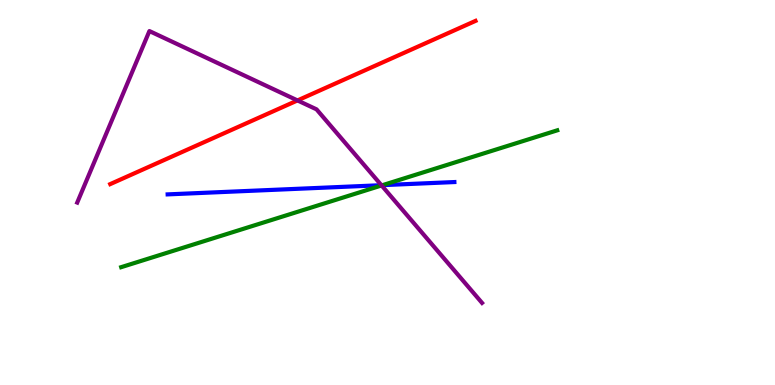[{'lines': ['blue', 'red'], 'intersections': []}, {'lines': ['green', 'red'], 'intersections': []}, {'lines': ['purple', 'red'], 'intersections': [{'x': 3.84, 'y': 7.39}]}, {'lines': ['blue', 'green'], 'intersections': [{'x': 4.94, 'y': 5.19}]}, {'lines': ['blue', 'purple'], 'intersections': [{'x': 4.92, 'y': 5.19}]}, {'lines': ['green', 'purple'], 'intersections': [{'x': 4.92, 'y': 5.18}]}]